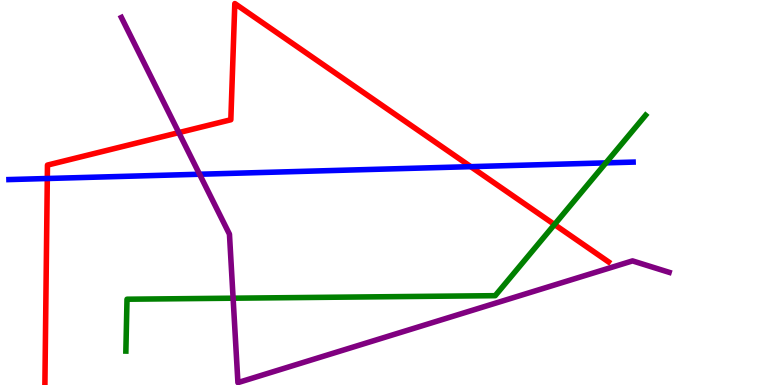[{'lines': ['blue', 'red'], 'intersections': [{'x': 0.61, 'y': 5.36}, {'x': 6.07, 'y': 5.67}]}, {'lines': ['green', 'red'], 'intersections': [{'x': 7.15, 'y': 4.17}]}, {'lines': ['purple', 'red'], 'intersections': [{'x': 2.31, 'y': 6.56}]}, {'lines': ['blue', 'green'], 'intersections': [{'x': 7.82, 'y': 5.77}]}, {'lines': ['blue', 'purple'], 'intersections': [{'x': 2.58, 'y': 5.47}]}, {'lines': ['green', 'purple'], 'intersections': [{'x': 3.01, 'y': 2.25}]}]